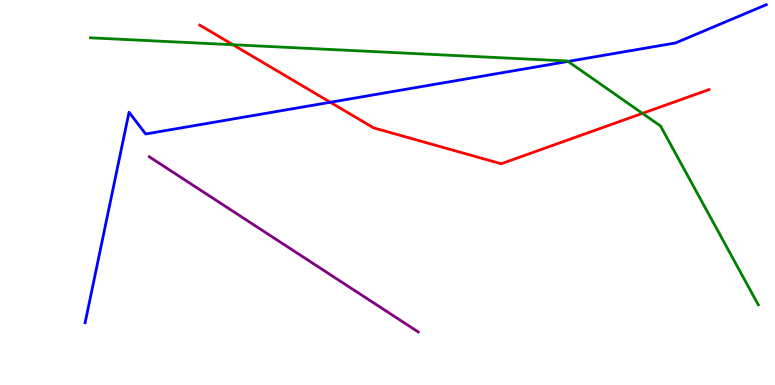[{'lines': ['blue', 'red'], 'intersections': [{'x': 4.26, 'y': 7.34}]}, {'lines': ['green', 'red'], 'intersections': [{'x': 3.01, 'y': 8.84}, {'x': 8.29, 'y': 7.06}]}, {'lines': ['purple', 'red'], 'intersections': []}, {'lines': ['blue', 'green'], 'intersections': [{'x': 7.33, 'y': 8.4}]}, {'lines': ['blue', 'purple'], 'intersections': []}, {'lines': ['green', 'purple'], 'intersections': []}]